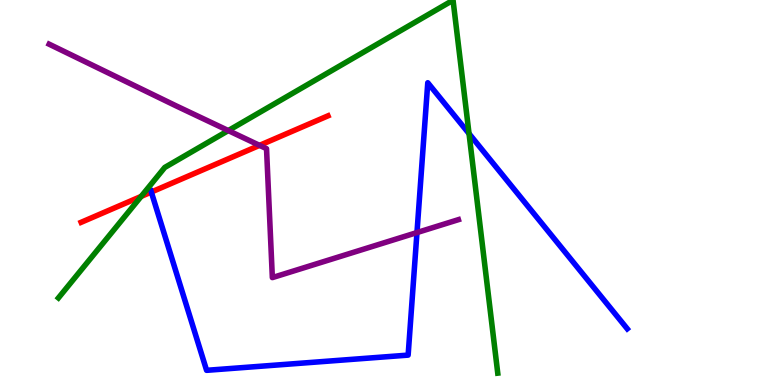[{'lines': ['blue', 'red'], 'intersections': [{'x': 1.95, 'y': 5.01}]}, {'lines': ['green', 'red'], 'intersections': [{'x': 1.82, 'y': 4.9}]}, {'lines': ['purple', 'red'], 'intersections': [{'x': 3.35, 'y': 6.22}]}, {'lines': ['blue', 'green'], 'intersections': [{'x': 6.05, 'y': 6.53}]}, {'lines': ['blue', 'purple'], 'intersections': [{'x': 5.38, 'y': 3.96}]}, {'lines': ['green', 'purple'], 'intersections': [{'x': 2.95, 'y': 6.61}]}]